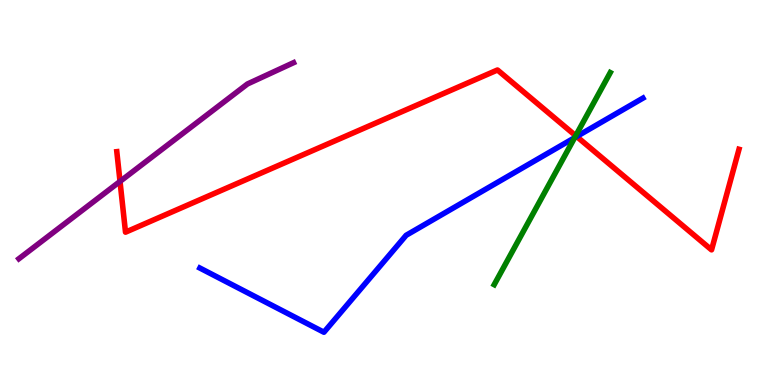[{'lines': ['blue', 'red'], 'intersections': [{'x': 7.44, 'y': 6.45}]}, {'lines': ['green', 'red'], 'intersections': [{'x': 7.43, 'y': 6.47}]}, {'lines': ['purple', 'red'], 'intersections': [{'x': 1.55, 'y': 5.29}]}, {'lines': ['blue', 'green'], 'intersections': [{'x': 7.41, 'y': 6.42}]}, {'lines': ['blue', 'purple'], 'intersections': []}, {'lines': ['green', 'purple'], 'intersections': []}]